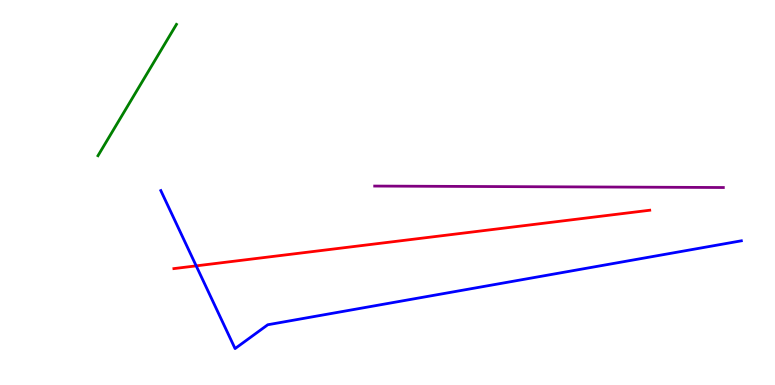[{'lines': ['blue', 'red'], 'intersections': [{'x': 2.53, 'y': 3.09}]}, {'lines': ['green', 'red'], 'intersections': []}, {'lines': ['purple', 'red'], 'intersections': []}, {'lines': ['blue', 'green'], 'intersections': []}, {'lines': ['blue', 'purple'], 'intersections': []}, {'lines': ['green', 'purple'], 'intersections': []}]